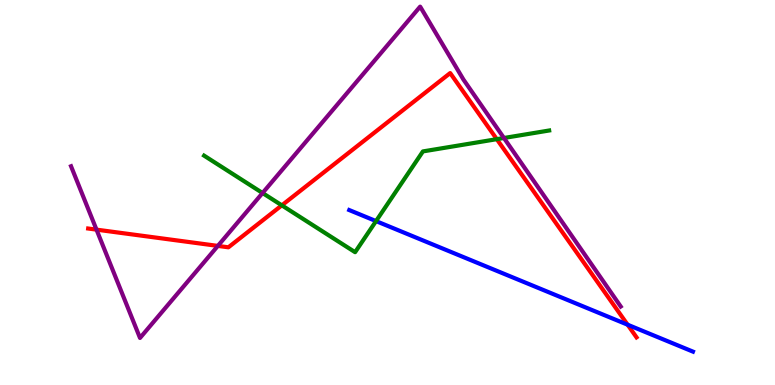[{'lines': ['blue', 'red'], 'intersections': [{'x': 8.1, 'y': 1.57}]}, {'lines': ['green', 'red'], 'intersections': [{'x': 3.64, 'y': 4.67}, {'x': 6.41, 'y': 6.39}]}, {'lines': ['purple', 'red'], 'intersections': [{'x': 1.25, 'y': 4.04}, {'x': 2.81, 'y': 3.61}]}, {'lines': ['blue', 'green'], 'intersections': [{'x': 4.85, 'y': 4.26}]}, {'lines': ['blue', 'purple'], 'intersections': []}, {'lines': ['green', 'purple'], 'intersections': [{'x': 3.39, 'y': 4.99}, {'x': 6.5, 'y': 6.42}]}]